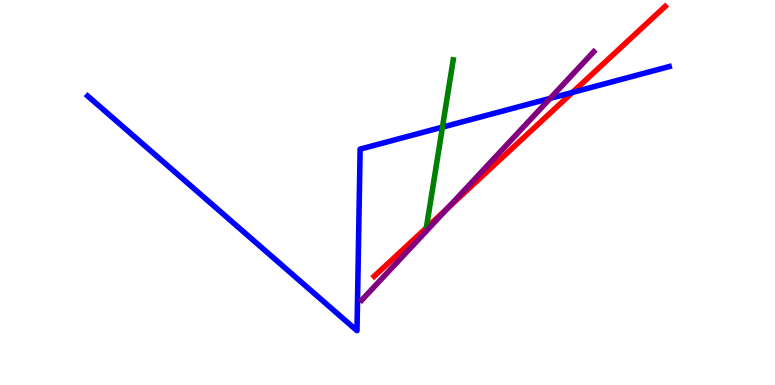[{'lines': ['blue', 'red'], 'intersections': [{'x': 7.39, 'y': 7.6}]}, {'lines': ['green', 'red'], 'intersections': [{'x': 5.5, 'y': 4.08}]}, {'lines': ['purple', 'red'], 'intersections': [{'x': 5.78, 'y': 4.6}]}, {'lines': ['blue', 'green'], 'intersections': [{'x': 5.71, 'y': 6.7}]}, {'lines': ['blue', 'purple'], 'intersections': [{'x': 7.1, 'y': 7.44}]}, {'lines': ['green', 'purple'], 'intersections': []}]